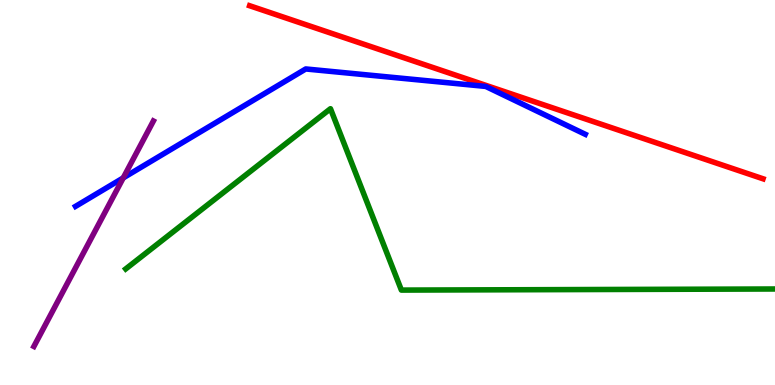[{'lines': ['blue', 'red'], 'intersections': []}, {'lines': ['green', 'red'], 'intersections': []}, {'lines': ['purple', 'red'], 'intersections': []}, {'lines': ['blue', 'green'], 'intersections': []}, {'lines': ['blue', 'purple'], 'intersections': [{'x': 1.59, 'y': 5.38}]}, {'lines': ['green', 'purple'], 'intersections': []}]